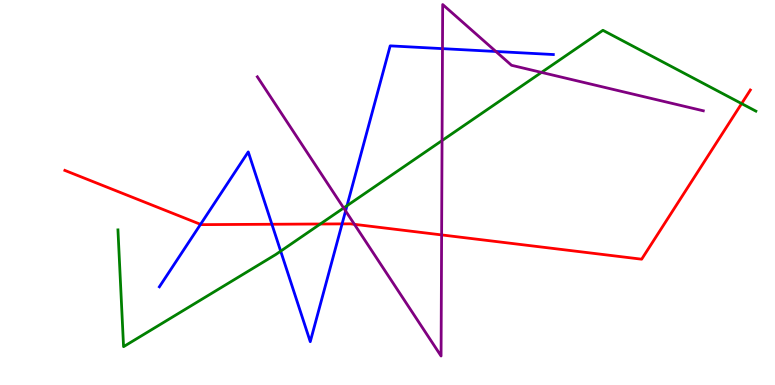[{'lines': ['blue', 'red'], 'intersections': [{'x': 2.59, 'y': 4.17}, {'x': 3.51, 'y': 4.18}, {'x': 4.41, 'y': 4.18}]}, {'lines': ['green', 'red'], 'intersections': [{'x': 4.13, 'y': 4.18}, {'x': 9.57, 'y': 7.31}]}, {'lines': ['purple', 'red'], 'intersections': [{'x': 4.57, 'y': 4.17}, {'x': 5.7, 'y': 3.9}]}, {'lines': ['blue', 'green'], 'intersections': [{'x': 3.62, 'y': 3.48}, {'x': 4.48, 'y': 4.66}]}, {'lines': ['blue', 'purple'], 'intersections': [{'x': 4.46, 'y': 4.52}, {'x': 5.71, 'y': 8.74}, {'x': 6.4, 'y': 8.66}]}, {'lines': ['green', 'purple'], 'intersections': [{'x': 4.43, 'y': 4.6}, {'x': 5.7, 'y': 6.35}, {'x': 6.99, 'y': 8.12}]}]